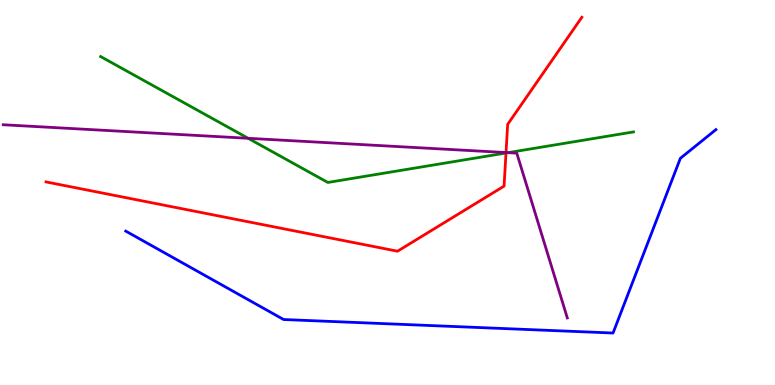[{'lines': ['blue', 'red'], 'intersections': []}, {'lines': ['green', 'red'], 'intersections': [{'x': 6.53, 'y': 6.03}]}, {'lines': ['purple', 'red'], 'intersections': [{'x': 6.53, 'y': 6.04}]}, {'lines': ['blue', 'green'], 'intersections': []}, {'lines': ['blue', 'purple'], 'intersections': []}, {'lines': ['green', 'purple'], 'intersections': [{'x': 3.2, 'y': 6.41}, {'x': 6.56, 'y': 6.03}]}]